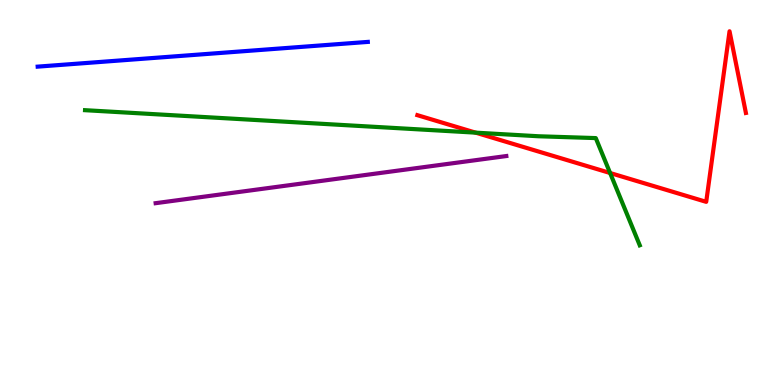[{'lines': ['blue', 'red'], 'intersections': []}, {'lines': ['green', 'red'], 'intersections': [{'x': 6.14, 'y': 6.55}, {'x': 7.87, 'y': 5.51}]}, {'lines': ['purple', 'red'], 'intersections': []}, {'lines': ['blue', 'green'], 'intersections': []}, {'lines': ['blue', 'purple'], 'intersections': []}, {'lines': ['green', 'purple'], 'intersections': []}]